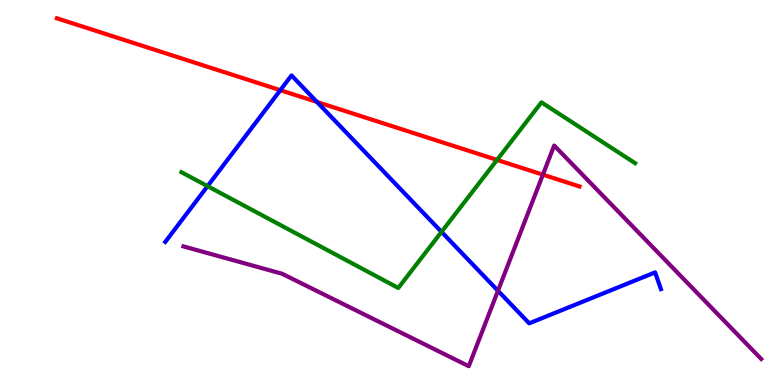[{'lines': ['blue', 'red'], 'intersections': [{'x': 3.62, 'y': 7.66}, {'x': 4.09, 'y': 7.35}]}, {'lines': ['green', 'red'], 'intersections': [{'x': 6.41, 'y': 5.85}]}, {'lines': ['purple', 'red'], 'intersections': [{'x': 7.01, 'y': 5.46}]}, {'lines': ['blue', 'green'], 'intersections': [{'x': 2.68, 'y': 5.16}, {'x': 5.7, 'y': 3.98}]}, {'lines': ['blue', 'purple'], 'intersections': [{'x': 6.43, 'y': 2.45}]}, {'lines': ['green', 'purple'], 'intersections': []}]